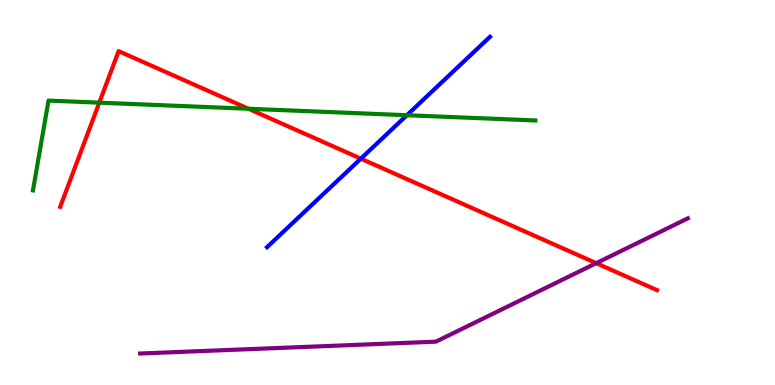[{'lines': ['blue', 'red'], 'intersections': [{'x': 4.66, 'y': 5.88}]}, {'lines': ['green', 'red'], 'intersections': [{'x': 1.28, 'y': 7.33}, {'x': 3.21, 'y': 7.18}]}, {'lines': ['purple', 'red'], 'intersections': [{'x': 7.69, 'y': 3.16}]}, {'lines': ['blue', 'green'], 'intersections': [{'x': 5.25, 'y': 7.01}]}, {'lines': ['blue', 'purple'], 'intersections': []}, {'lines': ['green', 'purple'], 'intersections': []}]